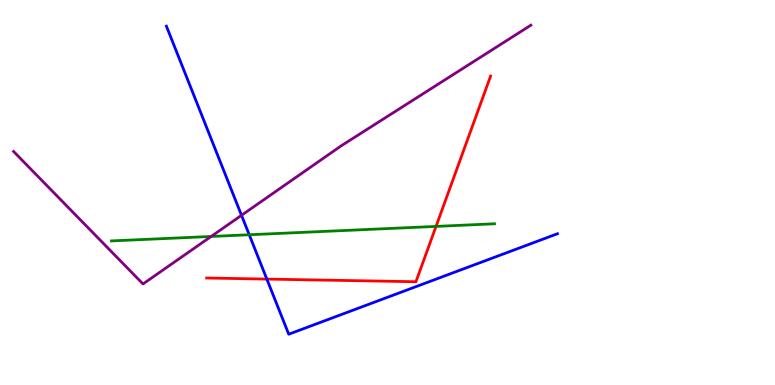[{'lines': ['blue', 'red'], 'intersections': [{'x': 3.44, 'y': 2.75}]}, {'lines': ['green', 'red'], 'intersections': [{'x': 5.63, 'y': 4.12}]}, {'lines': ['purple', 'red'], 'intersections': []}, {'lines': ['blue', 'green'], 'intersections': [{'x': 3.22, 'y': 3.9}]}, {'lines': ['blue', 'purple'], 'intersections': [{'x': 3.12, 'y': 4.41}]}, {'lines': ['green', 'purple'], 'intersections': [{'x': 2.72, 'y': 3.86}]}]